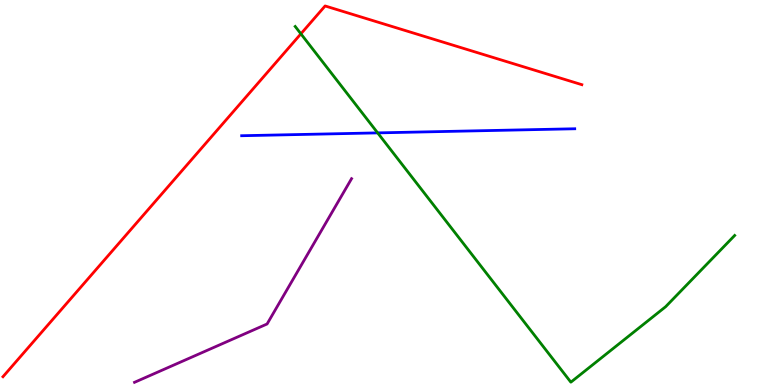[{'lines': ['blue', 'red'], 'intersections': []}, {'lines': ['green', 'red'], 'intersections': [{'x': 3.88, 'y': 9.12}]}, {'lines': ['purple', 'red'], 'intersections': []}, {'lines': ['blue', 'green'], 'intersections': [{'x': 4.87, 'y': 6.55}]}, {'lines': ['blue', 'purple'], 'intersections': []}, {'lines': ['green', 'purple'], 'intersections': []}]